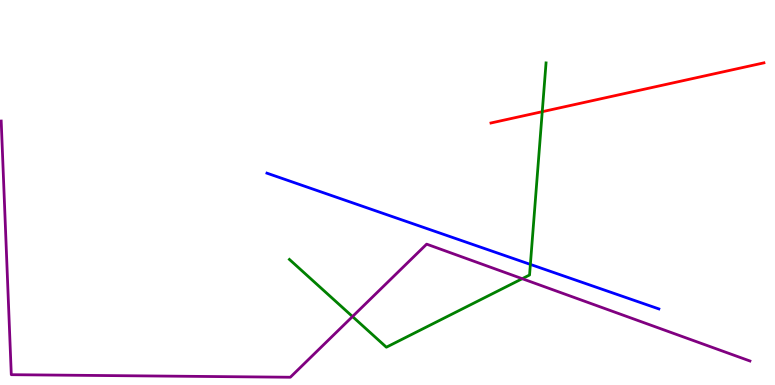[{'lines': ['blue', 'red'], 'intersections': []}, {'lines': ['green', 'red'], 'intersections': [{'x': 7.0, 'y': 7.1}]}, {'lines': ['purple', 'red'], 'intersections': []}, {'lines': ['blue', 'green'], 'intersections': [{'x': 6.84, 'y': 3.13}]}, {'lines': ['blue', 'purple'], 'intersections': []}, {'lines': ['green', 'purple'], 'intersections': [{'x': 4.55, 'y': 1.78}, {'x': 6.74, 'y': 2.76}]}]